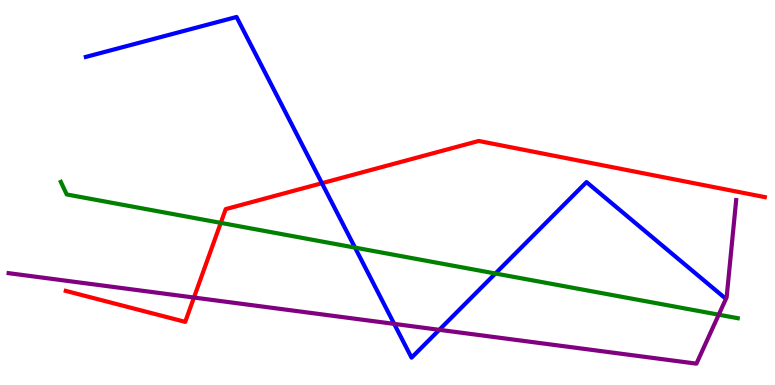[{'lines': ['blue', 'red'], 'intersections': [{'x': 4.15, 'y': 5.24}]}, {'lines': ['green', 'red'], 'intersections': [{'x': 2.85, 'y': 4.21}]}, {'lines': ['purple', 'red'], 'intersections': [{'x': 2.5, 'y': 2.27}]}, {'lines': ['blue', 'green'], 'intersections': [{'x': 4.58, 'y': 3.57}, {'x': 6.39, 'y': 2.9}]}, {'lines': ['blue', 'purple'], 'intersections': [{'x': 5.09, 'y': 1.59}, {'x': 5.67, 'y': 1.43}]}, {'lines': ['green', 'purple'], 'intersections': [{'x': 9.27, 'y': 1.83}]}]